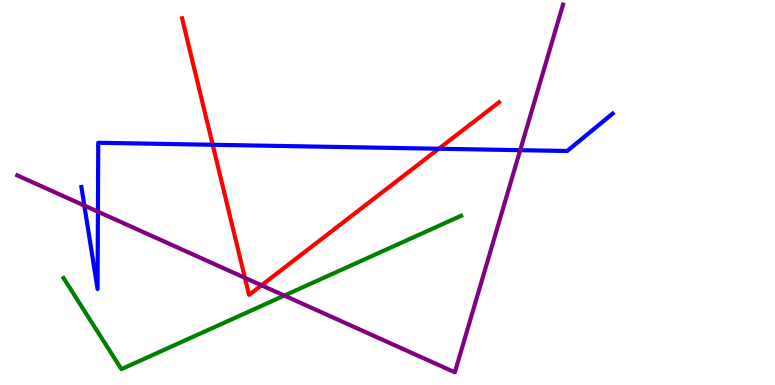[{'lines': ['blue', 'red'], 'intersections': [{'x': 2.74, 'y': 6.24}, {'x': 5.66, 'y': 6.14}]}, {'lines': ['green', 'red'], 'intersections': []}, {'lines': ['purple', 'red'], 'intersections': [{'x': 3.16, 'y': 2.78}, {'x': 3.37, 'y': 2.59}]}, {'lines': ['blue', 'green'], 'intersections': []}, {'lines': ['blue', 'purple'], 'intersections': [{'x': 1.09, 'y': 4.66}, {'x': 1.26, 'y': 4.5}, {'x': 6.71, 'y': 6.1}]}, {'lines': ['green', 'purple'], 'intersections': [{'x': 3.67, 'y': 2.32}]}]